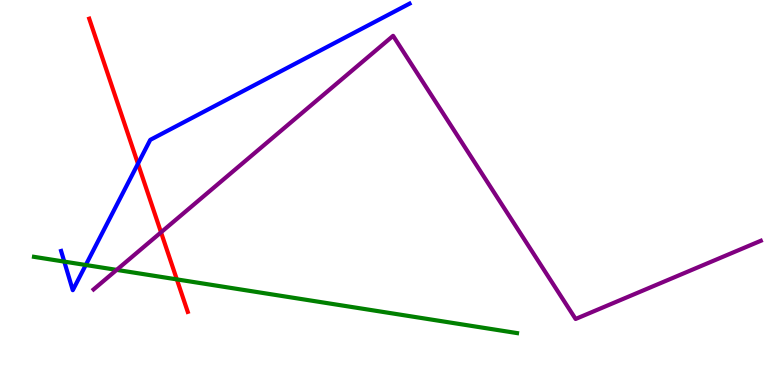[{'lines': ['blue', 'red'], 'intersections': [{'x': 1.78, 'y': 5.75}]}, {'lines': ['green', 'red'], 'intersections': [{'x': 2.28, 'y': 2.74}]}, {'lines': ['purple', 'red'], 'intersections': [{'x': 2.08, 'y': 3.97}]}, {'lines': ['blue', 'green'], 'intersections': [{'x': 0.829, 'y': 3.2}, {'x': 1.11, 'y': 3.12}]}, {'lines': ['blue', 'purple'], 'intersections': []}, {'lines': ['green', 'purple'], 'intersections': [{'x': 1.51, 'y': 2.99}]}]